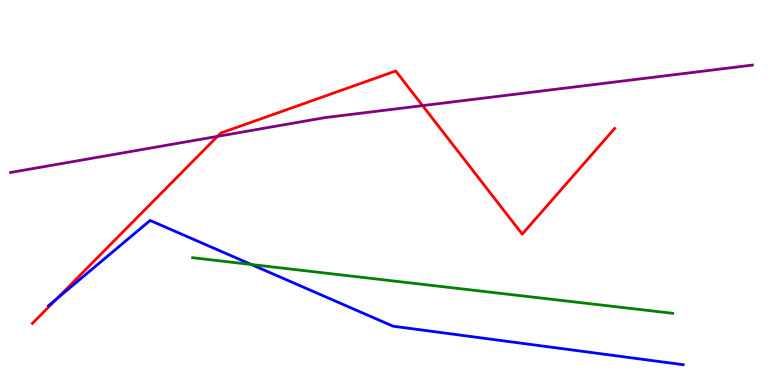[{'lines': ['blue', 'red'], 'intersections': [{'x': 0.733, 'y': 2.24}]}, {'lines': ['green', 'red'], 'intersections': []}, {'lines': ['purple', 'red'], 'intersections': [{'x': 2.81, 'y': 6.46}, {'x': 5.45, 'y': 7.26}]}, {'lines': ['blue', 'green'], 'intersections': [{'x': 3.24, 'y': 3.13}]}, {'lines': ['blue', 'purple'], 'intersections': []}, {'lines': ['green', 'purple'], 'intersections': []}]